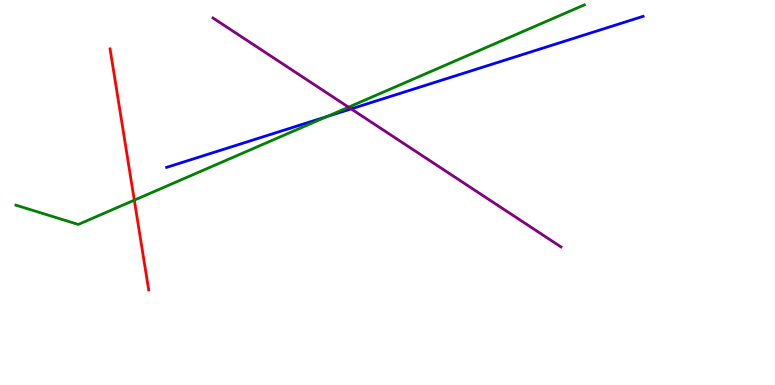[{'lines': ['blue', 'red'], 'intersections': []}, {'lines': ['green', 'red'], 'intersections': [{'x': 1.73, 'y': 4.8}]}, {'lines': ['purple', 'red'], 'intersections': []}, {'lines': ['blue', 'green'], 'intersections': [{'x': 4.22, 'y': 6.97}]}, {'lines': ['blue', 'purple'], 'intersections': [{'x': 4.53, 'y': 7.17}]}, {'lines': ['green', 'purple'], 'intersections': [{'x': 4.5, 'y': 7.22}]}]